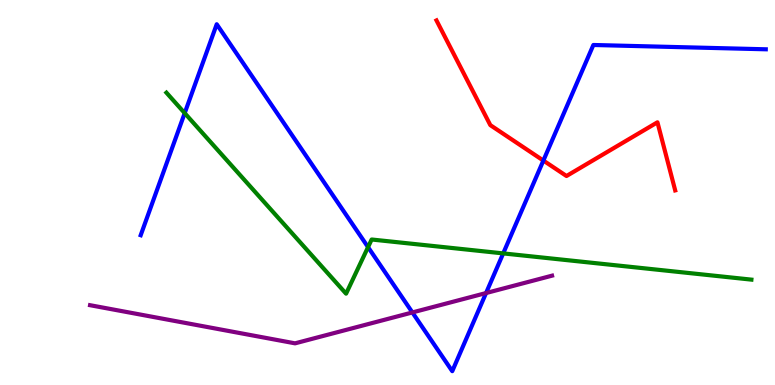[{'lines': ['blue', 'red'], 'intersections': [{'x': 7.01, 'y': 5.83}]}, {'lines': ['green', 'red'], 'intersections': []}, {'lines': ['purple', 'red'], 'intersections': []}, {'lines': ['blue', 'green'], 'intersections': [{'x': 2.38, 'y': 7.06}, {'x': 4.75, 'y': 3.58}, {'x': 6.49, 'y': 3.42}]}, {'lines': ['blue', 'purple'], 'intersections': [{'x': 5.32, 'y': 1.88}, {'x': 6.27, 'y': 2.39}]}, {'lines': ['green', 'purple'], 'intersections': []}]